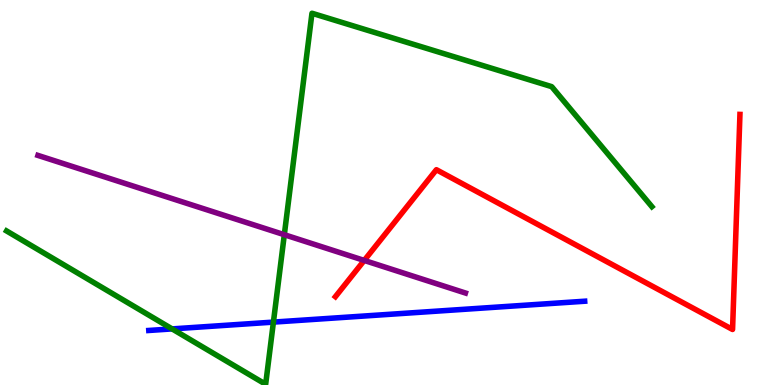[{'lines': ['blue', 'red'], 'intersections': []}, {'lines': ['green', 'red'], 'intersections': []}, {'lines': ['purple', 'red'], 'intersections': [{'x': 4.7, 'y': 3.24}]}, {'lines': ['blue', 'green'], 'intersections': [{'x': 2.22, 'y': 1.46}, {'x': 3.53, 'y': 1.63}]}, {'lines': ['blue', 'purple'], 'intersections': []}, {'lines': ['green', 'purple'], 'intersections': [{'x': 3.67, 'y': 3.9}]}]